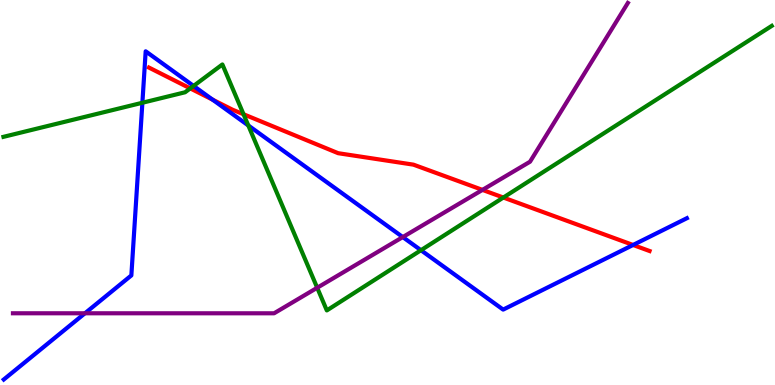[{'lines': ['blue', 'red'], 'intersections': [{'x': 2.74, 'y': 7.41}, {'x': 8.17, 'y': 3.64}]}, {'lines': ['green', 'red'], 'intersections': [{'x': 2.46, 'y': 7.7}, {'x': 3.14, 'y': 7.03}, {'x': 6.49, 'y': 4.87}]}, {'lines': ['purple', 'red'], 'intersections': [{'x': 6.23, 'y': 5.07}]}, {'lines': ['blue', 'green'], 'intersections': [{'x': 1.84, 'y': 7.33}, {'x': 2.5, 'y': 7.77}, {'x': 3.2, 'y': 6.74}, {'x': 5.43, 'y': 3.5}]}, {'lines': ['blue', 'purple'], 'intersections': [{'x': 1.1, 'y': 1.86}, {'x': 5.2, 'y': 3.84}]}, {'lines': ['green', 'purple'], 'intersections': [{'x': 4.09, 'y': 2.53}]}]